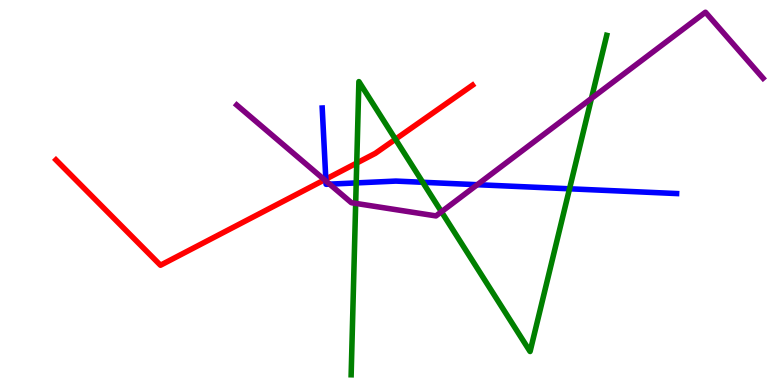[{'lines': ['blue', 'red'], 'intersections': [{'x': 4.2, 'y': 5.35}]}, {'lines': ['green', 'red'], 'intersections': [{'x': 4.6, 'y': 5.77}, {'x': 5.1, 'y': 6.38}]}, {'lines': ['purple', 'red'], 'intersections': [{'x': 4.19, 'y': 5.33}]}, {'lines': ['blue', 'green'], 'intersections': [{'x': 4.6, 'y': 5.25}, {'x': 5.45, 'y': 5.27}, {'x': 7.35, 'y': 5.1}]}, {'lines': ['blue', 'purple'], 'intersections': [{'x': 4.21, 'y': 5.3}, {'x': 4.25, 'y': 5.22}, {'x': 6.16, 'y': 5.2}]}, {'lines': ['green', 'purple'], 'intersections': [{'x': 4.59, 'y': 4.72}, {'x': 5.7, 'y': 4.5}, {'x': 7.63, 'y': 7.44}]}]